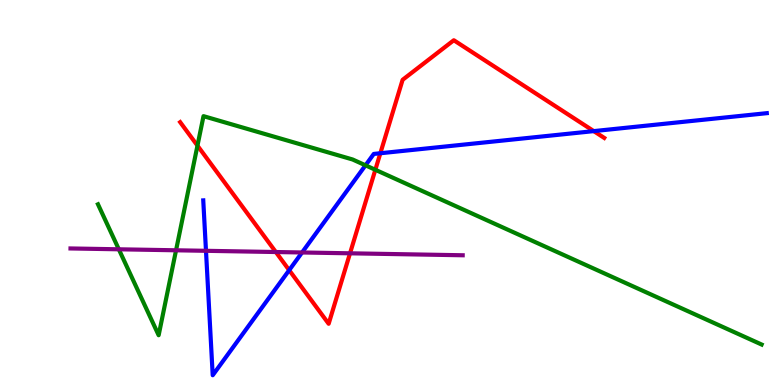[{'lines': ['blue', 'red'], 'intersections': [{'x': 3.73, 'y': 2.98}, {'x': 4.91, 'y': 6.02}, {'x': 7.66, 'y': 6.59}]}, {'lines': ['green', 'red'], 'intersections': [{'x': 2.55, 'y': 6.22}, {'x': 4.84, 'y': 5.59}]}, {'lines': ['purple', 'red'], 'intersections': [{'x': 3.56, 'y': 3.45}, {'x': 4.52, 'y': 3.42}]}, {'lines': ['blue', 'green'], 'intersections': [{'x': 4.72, 'y': 5.71}]}, {'lines': ['blue', 'purple'], 'intersections': [{'x': 2.66, 'y': 3.49}, {'x': 3.9, 'y': 3.44}]}, {'lines': ['green', 'purple'], 'intersections': [{'x': 1.53, 'y': 3.52}, {'x': 2.27, 'y': 3.5}]}]